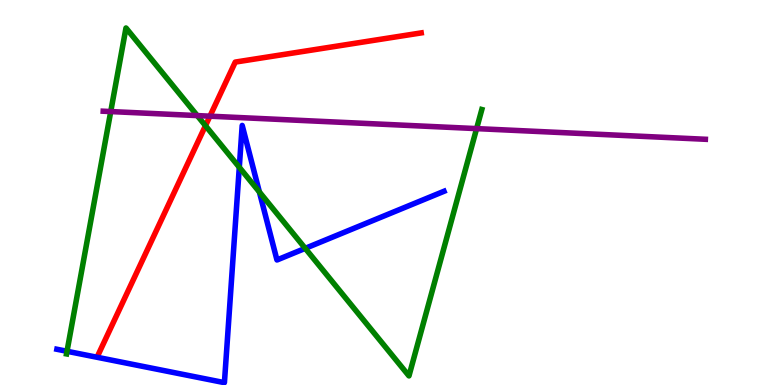[{'lines': ['blue', 'red'], 'intersections': []}, {'lines': ['green', 'red'], 'intersections': [{'x': 2.65, 'y': 6.74}]}, {'lines': ['purple', 'red'], 'intersections': [{'x': 2.71, 'y': 6.98}]}, {'lines': ['blue', 'green'], 'intersections': [{'x': 0.865, 'y': 0.876}, {'x': 3.09, 'y': 5.65}, {'x': 3.35, 'y': 5.01}, {'x': 3.94, 'y': 3.55}]}, {'lines': ['blue', 'purple'], 'intersections': []}, {'lines': ['green', 'purple'], 'intersections': [{'x': 1.43, 'y': 7.1}, {'x': 2.55, 'y': 7.0}, {'x': 6.15, 'y': 6.66}]}]